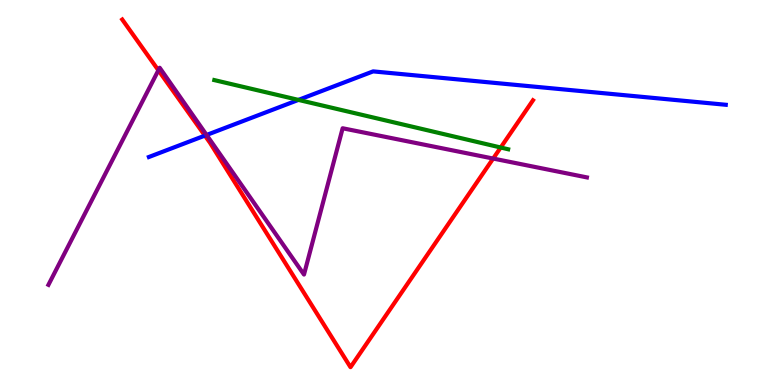[{'lines': ['blue', 'red'], 'intersections': [{'x': 2.64, 'y': 6.48}]}, {'lines': ['green', 'red'], 'intersections': [{'x': 6.46, 'y': 6.17}]}, {'lines': ['purple', 'red'], 'intersections': [{'x': 2.04, 'y': 8.17}, {'x': 6.36, 'y': 5.88}]}, {'lines': ['blue', 'green'], 'intersections': [{'x': 3.85, 'y': 7.41}]}, {'lines': ['blue', 'purple'], 'intersections': [{'x': 2.67, 'y': 6.49}]}, {'lines': ['green', 'purple'], 'intersections': []}]